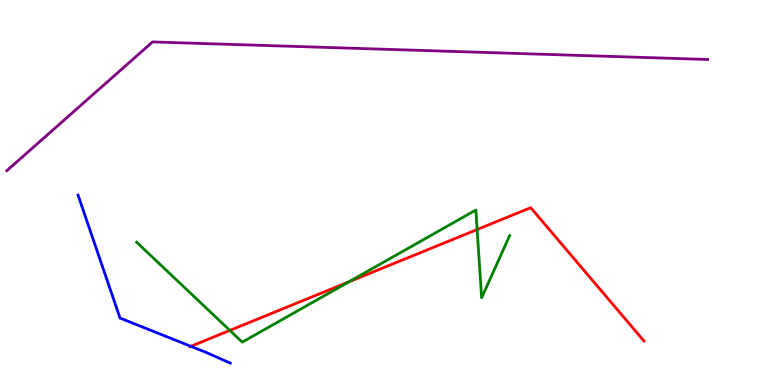[{'lines': ['blue', 'red'], 'intersections': [{'x': 2.46, 'y': 1.01}]}, {'lines': ['green', 'red'], 'intersections': [{'x': 2.97, 'y': 1.42}, {'x': 4.5, 'y': 2.68}, {'x': 6.16, 'y': 4.04}]}, {'lines': ['purple', 'red'], 'intersections': []}, {'lines': ['blue', 'green'], 'intersections': []}, {'lines': ['blue', 'purple'], 'intersections': []}, {'lines': ['green', 'purple'], 'intersections': []}]